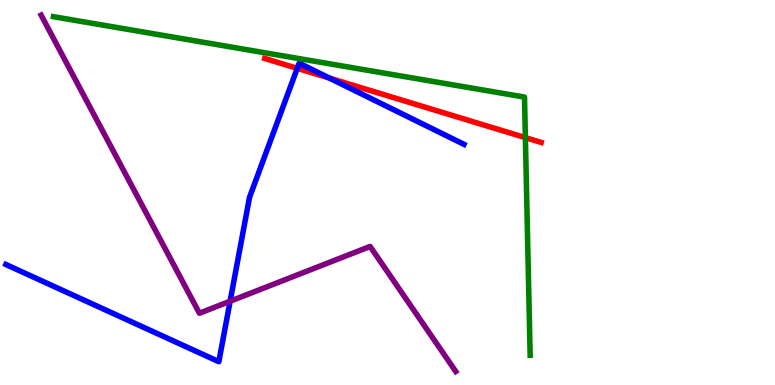[{'lines': ['blue', 'red'], 'intersections': [{'x': 3.84, 'y': 8.23}, {'x': 4.25, 'y': 7.97}]}, {'lines': ['green', 'red'], 'intersections': [{'x': 6.78, 'y': 6.43}]}, {'lines': ['purple', 'red'], 'intersections': []}, {'lines': ['blue', 'green'], 'intersections': []}, {'lines': ['blue', 'purple'], 'intersections': [{'x': 2.97, 'y': 2.18}]}, {'lines': ['green', 'purple'], 'intersections': []}]